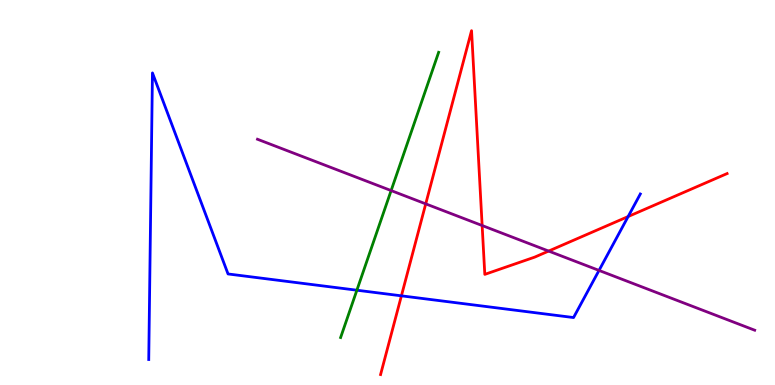[{'lines': ['blue', 'red'], 'intersections': [{'x': 5.18, 'y': 2.32}, {'x': 8.1, 'y': 4.38}]}, {'lines': ['green', 'red'], 'intersections': []}, {'lines': ['purple', 'red'], 'intersections': [{'x': 5.49, 'y': 4.7}, {'x': 6.22, 'y': 4.14}, {'x': 7.08, 'y': 3.48}]}, {'lines': ['blue', 'green'], 'intersections': [{'x': 4.6, 'y': 2.46}]}, {'lines': ['blue', 'purple'], 'intersections': [{'x': 7.73, 'y': 2.98}]}, {'lines': ['green', 'purple'], 'intersections': [{'x': 5.05, 'y': 5.05}]}]